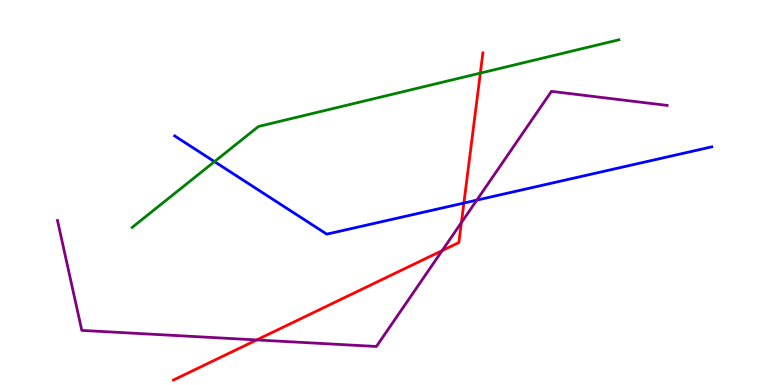[{'lines': ['blue', 'red'], 'intersections': [{'x': 5.99, 'y': 4.73}]}, {'lines': ['green', 'red'], 'intersections': [{'x': 6.2, 'y': 8.1}]}, {'lines': ['purple', 'red'], 'intersections': [{'x': 3.31, 'y': 1.17}, {'x': 5.71, 'y': 3.49}, {'x': 5.95, 'y': 4.22}]}, {'lines': ['blue', 'green'], 'intersections': [{'x': 2.77, 'y': 5.8}]}, {'lines': ['blue', 'purple'], 'intersections': [{'x': 6.15, 'y': 4.8}]}, {'lines': ['green', 'purple'], 'intersections': []}]